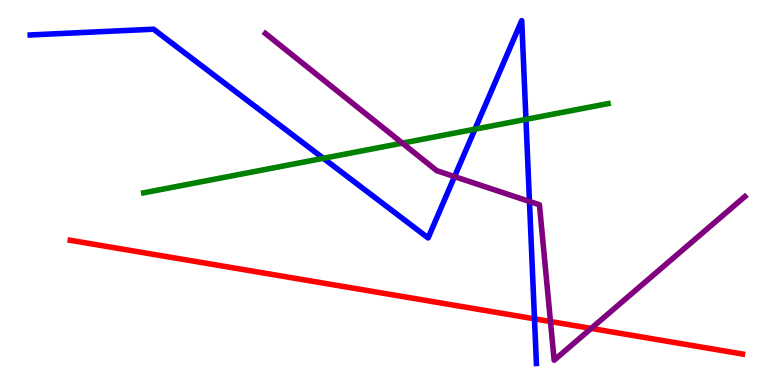[{'lines': ['blue', 'red'], 'intersections': [{'x': 6.9, 'y': 1.72}]}, {'lines': ['green', 'red'], 'intersections': []}, {'lines': ['purple', 'red'], 'intersections': [{'x': 7.1, 'y': 1.65}, {'x': 7.63, 'y': 1.47}]}, {'lines': ['blue', 'green'], 'intersections': [{'x': 4.17, 'y': 5.89}, {'x': 6.13, 'y': 6.64}, {'x': 6.79, 'y': 6.9}]}, {'lines': ['blue', 'purple'], 'intersections': [{'x': 5.86, 'y': 5.41}, {'x': 6.83, 'y': 4.77}]}, {'lines': ['green', 'purple'], 'intersections': [{'x': 5.19, 'y': 6.28}]}]